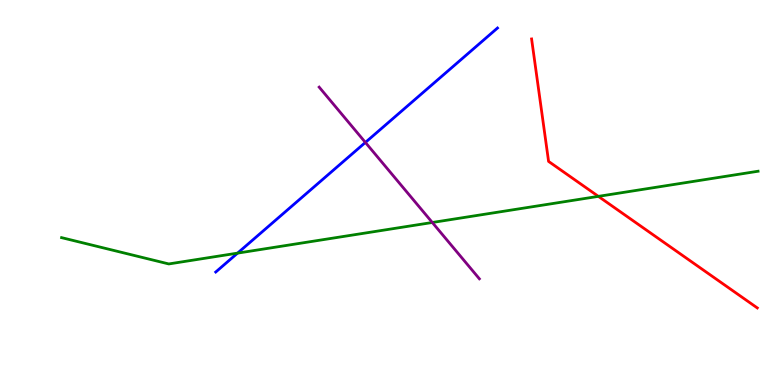[{'lines': ['blue', 'red'], 'intersections': []}, {'lines': ['green', 'red'], 'intersections': [{'x': 7.72, 'y': 4.9}]}, {'lines': ['purple', 'red'], 'intersections': []}, {'lines': ['blue', 'green'], 'intersections': [{'x': 3.07, 'y': 3.43}]}, {'lines': ['blue', 'purple'], 'intersections': [{'x': 4.71, 'y': 6.3}]}, {'lines': ['green', 'purple'], 'intersections': [{'x': 5.58, 'y': 4.22}]}]